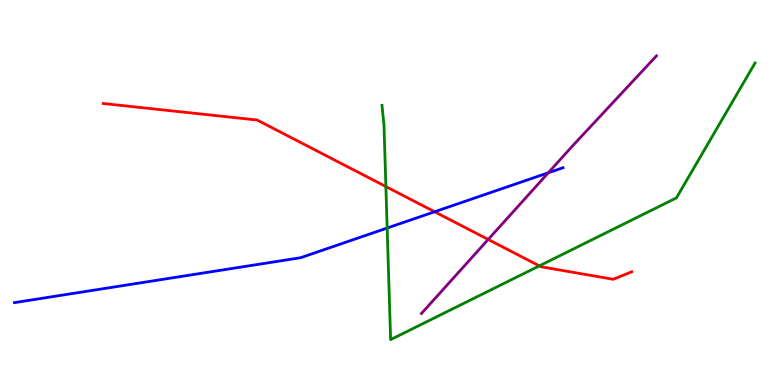[{'lines': ['blue', 'red'], 'intersections': [{'x': 5.61, 'y': 4.5}]}, {'lines': ['green', 'red'], 'intersections': [{'x': 4.98, 'y': 5.15}, {'x': 6.96, 'y': 3.09}]}, {'lines': ['purple', 'red'], 'intersections': [{'x': 6.3, 'y': 3.78}]}, {'lines': ['blue', 'green'], 'intersections': [{'x': 5.0, 'y': 4.08}]}, {'lines': ['blue', 'purple'], 'intersections': [{'x': 7.08, 'y': 5.51}]}, {'lines': ['green', 'purple'], 'intersections': []}]